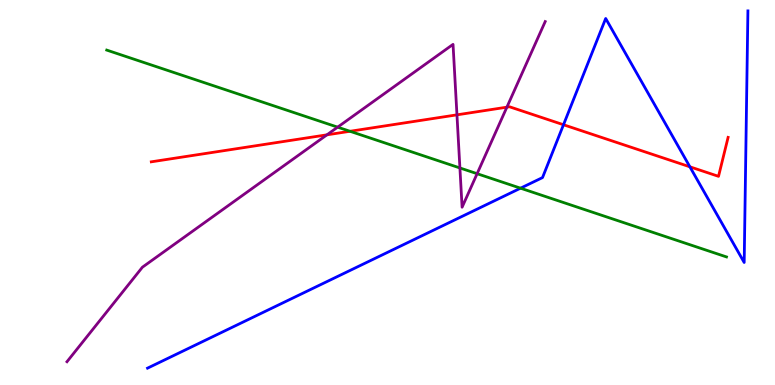[{'lines': ['blue', 'red'], 'intersections': [{'x': 7.27, 'y': 6.76}, {'x': 8.9, 'y': 5.67}]}, {'lines': ['green', 'red'], 'intersections': [{'x': 4.52, 'y': 6.59}]}, {'lines': ['purple', 'red'], 'intersections': [{'x': 4.22, 'y': 6.5}, {'x': 5.9, 'y': 7.02}, {'x': 6.54, 'y': 7.22}]}, {'lines': ['blue', 'green'], 'intersections': [{'x': 6.72, 'y': 5.11}]}, {'lines': ['blue', 'purple'], 'intersections': []}, {'lines': ['green', 'purple'], 'intersections': [{'x': 4.36, 'y': 6.7}, {'x': 5.93, 'y': 5.64}, {'x': 6.16, 'y': 5.49}]}]